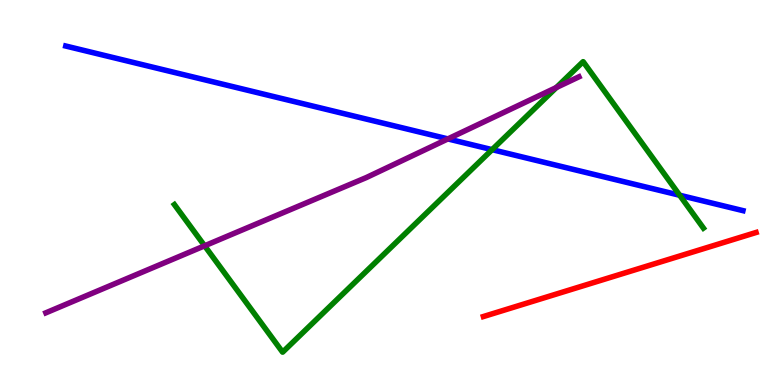[{'lines': ['blue', 'red'], 'intersections': []}, {'lines': ['green', 'red'], 'intersections': []}, {'lines': ['purple', 'red'], 'intersections': []}, {'lines': ['blue', 'green'], 'intersections': [{'x': 6.35, 'y': 6.11}, {'x': 8.77, 'y': 4.93}]}, {'lines': ['blue', 'purple'], 'intersections': [{'x': 5.78, 'y': 6.39}]}, {'lines': ['green', 'purple'], 'intersections': [{'x': 2.64, 'y': 3.62}, {'x': 7.18, 'y': 7.73}]}]